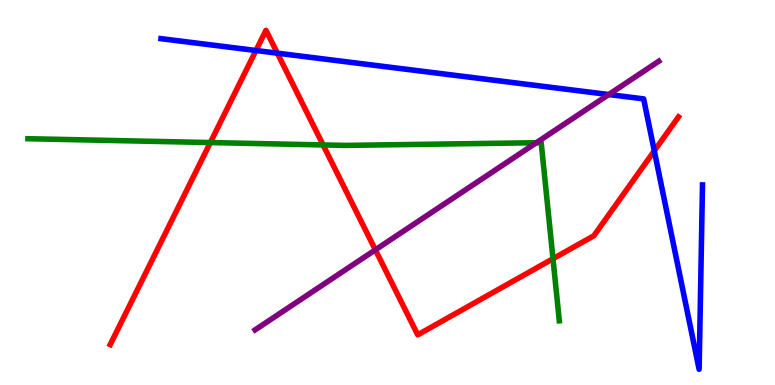[{'lines': ['blue', 'red'], 'intersections': [{'x': 3.3, 'y': 8.69}, {'x': 3.58, 'y': 8.62}, {'x': 8.44, 'y': 6.08}]}, {'lines': ['green', 'red'], 'intersections': [{'x': 2.71, 'y': 6.3}, {'x': 4.17, 'y': 6.24}, {'x': 7.14, 'y': 3.28}]}, {'lines': ['purple', 'red'], 'intersections': [{'x': 4.84, 'y': 3.51}]}, {'lines': ['blue', 'green'], 'intersections': []}, {'lines': ['blue', 'purple'], 'intersections': [{'x': 7.85, 'y': 7.54}]}, {'lines': ['green', 'purple'], 'intersections': [{'x': 6.92, 'y': 6.29}]}]